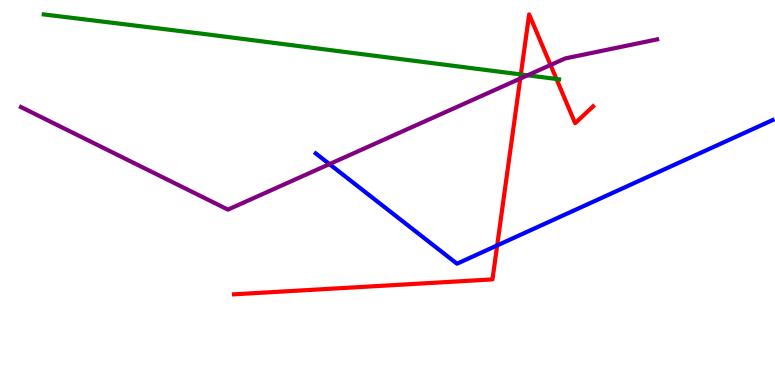[{'lines': ['blue', 'red'], 'intersections': [{'x': 6.42, 'y': 3.63}]}, {'lines': ['green', 'red'], 'intersections': [{'x': 6.72, 'y': 8.07}, {'x': 7.18, 'y': 7.95}]}, {'lines': ['purple', 'red'], 'intersections': [{'x': 6.71, 'y': 7.96}, {'x': 7.1, 'y': 8.31}]}, {'lines': ['blue', 'green'], 'intersections': []}, {'lines': ['blue', 'purple'], 'intersections': [{'x': 4.25, 'y': 5.74}]}, {'lines': ['green', 'purple'], 'intersections': [{'x': 6.81, 'y': 8.04}]}]